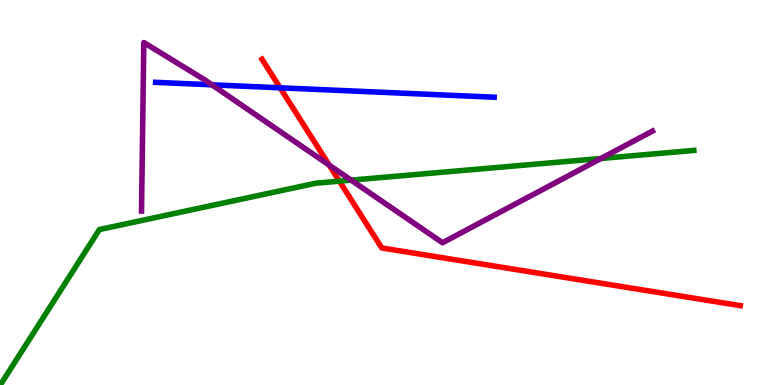[{'lines': ['blue', 'red'], 'intersections': [{'x': 3.61, 'y': 7.72}]}, {'lines': ['green', 'red'], 'intersections': [{'x': 4.38, 'y': 5.29}]}, {'lines': ['purple', 'red'], 'intersections': [{'x': 4.25, 'y': 5.71}]}, {'lines': ['blue', 'green'], 'intersections': []}, {'lines': ['blue', 'purple'], 'intersections': [{'x': 2.73, 'y': 7.8}]}, {'lines': ['green', 'purple'], 'intersections': [{'x': 4.53, 'y': 5.32}, {'x': 7.75, 'y': 5.88}]}]